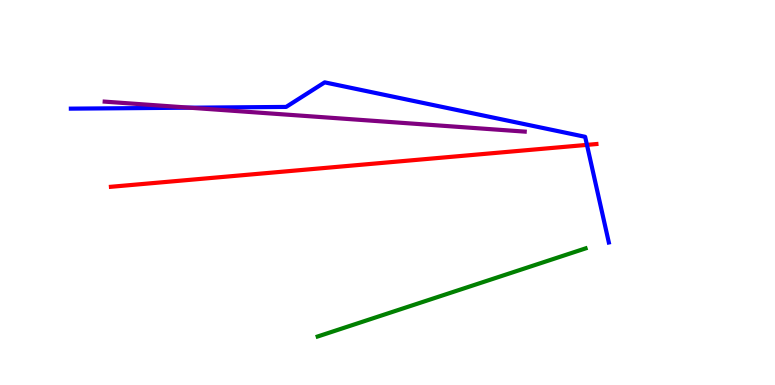[{'lines': ['blue', 'red'], 'intersections': [{'x': 7.57, 'y': 6.24}]}, {'lines': ['green', 'red'], 'intersections': []}, {'lines': ['purple', 'red'], 'intersections': []}, {'lines': ['blue', 'green'], 'intersections': []}, {'lines': ['blue', 'purple'], 'intersections': [{'x': 2.45, 'y': 7.2}]}, {'lines': ['green', 'purple'], 'intersections': []}]